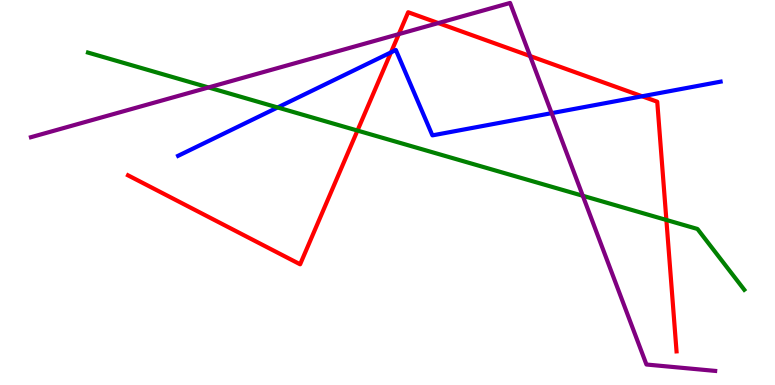[{'lines': ['blue', 'red'], 'intersections': [{'x': 5.05, 'y': 8.64}, {'x': 8.29, 'y': 7.5}]}, {'lines': ['green', 'red'], 'intersections': [{'x': 4.61, 'y': 6.61}, {'x': 8.6, 'y': 4.29}]}, {'lines': ['purple', 'red'], 'intersections': [{'x': 5.15, 'y': 9.11}, {'x': 5.66, 'y': 9.4}, {'x': 6.84, 'y': 8.54}]}, {'lines': ['blue', 'green'], 'intersections': [{'x': 3.58, 'y': 7.21}]}, {'lines': ['blue', 'purple'], 'intersections': [{'x': 7.12, 'y': 7.06}]}, {'lines': ['green', 'purple'], 'intersections': [{'x': 2.69, 'y': 7.73}, {'x': 7.52, 'y': 4.91}]}]